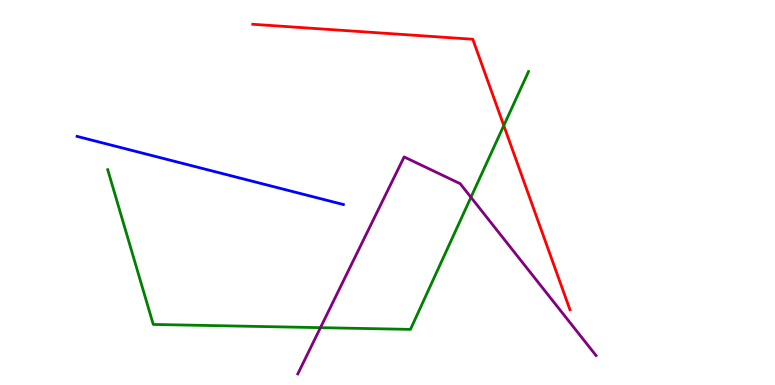[{'lines': ['blue', 'red'], 'intersections': []}, {'lines': ['green', 'red'], 'intersections': [{'x': 6.5, 'y': 6.74}]}, {'lines': ['purple', 'red'], 'intersections': []}, {'lines': ['blue', 'green'], 'intersections': []}, {'lines': ['blue', 'purple'], 'intersections': []}, {'lines': ['green', 'purple'], 'intersections': [{'x': 4.14, 'y': 1.49}, {'x': 6.08, 'y': 4.88}]}]